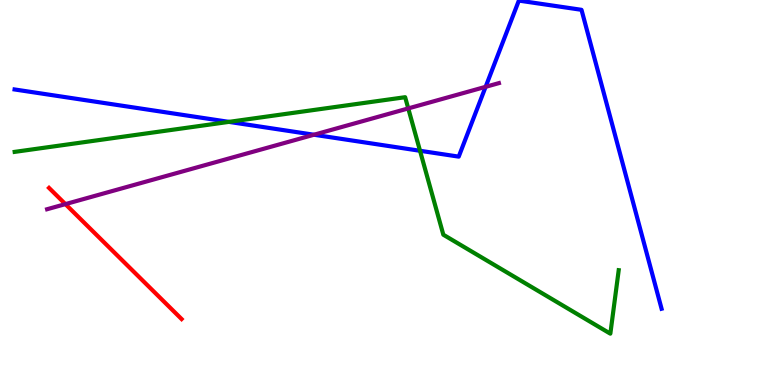[{'lines': ['blue', 'red'], 'intersections': []}, {'lines': ['green', 'red'], 'intersections': []}, {'lines': ['purple', 'red'], 'intersections': [{'x': 0.844, 'y': 4.7}]}, {'lines': ['blue', 'green'], 'intersections': [{'x': 2.95, 'y': 6.83}, {'x': 5.42, 'y': 6.08}]}, {'lines': ['blue', 'purple'], 'intersections': [{'x': 4.05, 'y': 6.5}, {'x': 6.27, 'y': 7.74}]}, {'lines': ['green', 'purple'], 'intersections': [{'x': 5.27, 'y': 7.18}]}]